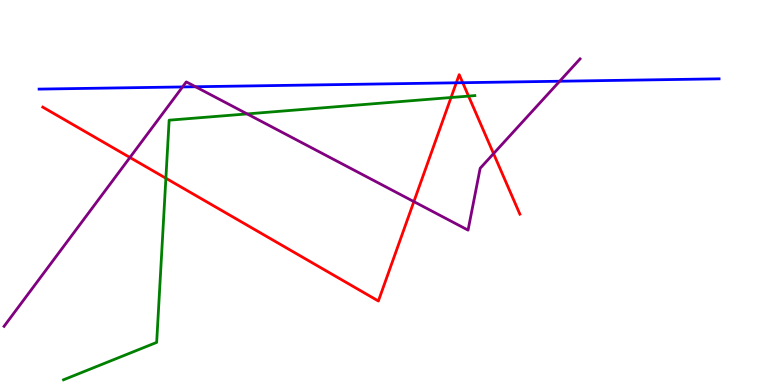[{'lines': ['blue', 'red'], 'intersections': [{'x': 5.89, 'y': 7.85}, {'x': 5.97, 'y': 7.85}]}, {'lines': ['green', 'red'], 'intersections': [{'x': 2.14, 'y': 5.37}, {'x': 5.82, 'y': 7.47}, {'x': 6.05, 'y': 7.5}]}, {'lines': ['purple', 'red'], 'intersections': [{'x': 1.68, 'y': 5.91}, {'x': 5.34, 'y': 4.76}, {'x': 6.37, 'y': 6.01}]}, {'lines': ['blue', 'green'], 'intersections': []}, {'lines': ['blue', 'purple'], 'intersections': [{'x': 2.36, 'y': 7.74}, {'x': 2.52, 'y': 7.75}, {'x': 7.22, 'y': 7.89}]}, {'lines': ['green', 'purple'], 'intersections': [{'x': 3.19, 'y': 7.04}]}]